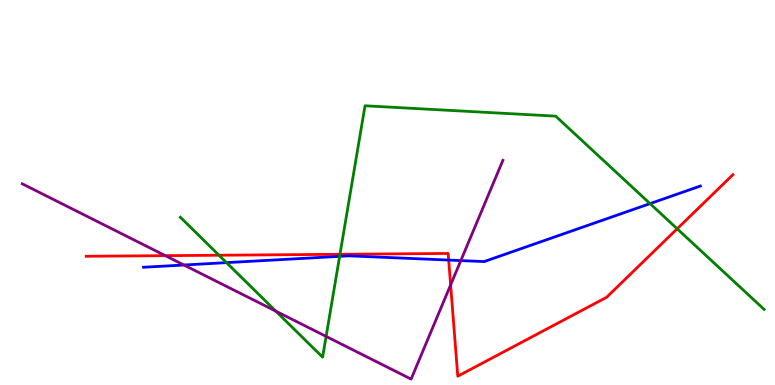[{'lines': ['blue', 'red'], 'intersections': [{'x': 5.79, 'y': 3.24}]}, {'lines': ['green', 'red'], 'intersections': [{'x': 2.83, 'y': 3.37}, {'x': 4.39, 'y': 3.4}, {'x': 8.74, 'y': 4.06}]}, {'lines': ['purple', 'red'], 'intersections': [{'x': 2.13, 'y': 3.36}, {'x': 5.81, 'y': 2.6}]}, {'lines': ['blue', 'green'], 'intersections': [{'x': 2.92, 'y': 3.18}, {'x': 4.38, 'y': 3.34}, {'x': 8.39, 'y': 4.71}]}, {'lines': ['blue', 'purple'], 'intersections': [{'x': 2.37, 'y': 3.12}, {'x': 5.95, 'y': 3.23}]}, {'lines': ['green', 'purple'], 'intersections': [{'x': 3.56, 'y': 1.92}, {'x': 4.21, 'y': 1.26}]}]